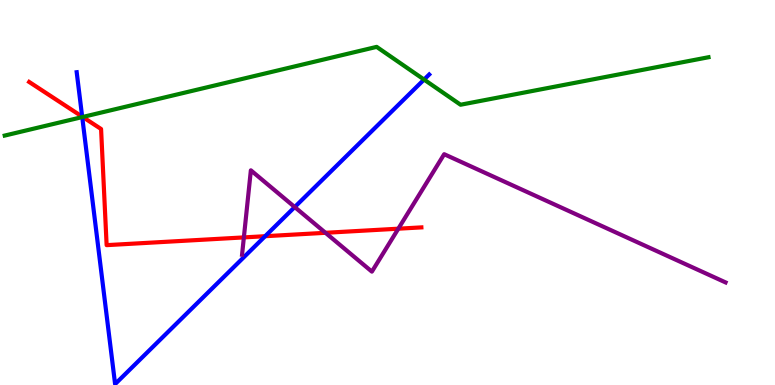[{'lines': ['blue', 'red'], 'intersections': [{'x': 1.06, 'y': 6.97}, {'x': 3.42, 'y': 3.86}]}, {'lines': ['green', 'red'], 'intersections': [{'x': 1.07, 'y': 6.96}]}, {'lines': ['purple', 'red'], 'intersections': [{'x': 3.15, 'y': 3.83}, {'x': 4.2, 'y': 3.95}, {'x': 5.14, 'y': 4.06}]}, {'lines': ['blue', 'green'], 'intersections': [{'x': 1.06, 'y': 6.96}, {'x': 5.47, 'y': 7.93}]}, {'lines': ['blue', 'purple'], 'intersections': [{'x': 3.8, 'y': 4.62}]}, {'lines': ['green', 'purple'], 'intersections': []}]